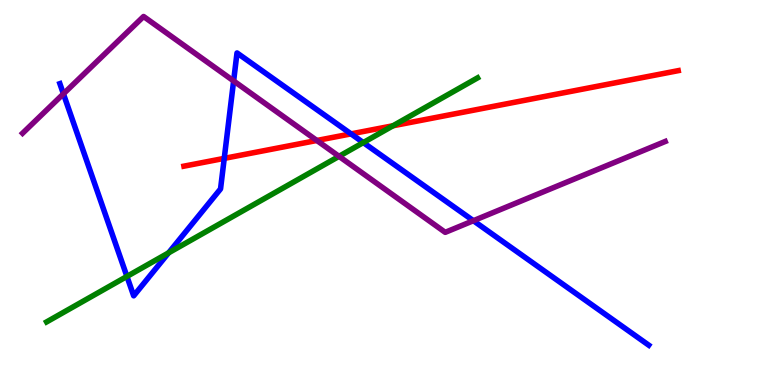[{'lines': ['blue', 'red'], 'intersections': [{'x': 2.89, 'y': 5.89}, {'x': 4.53, 'y': 6.52}]}, {'lines': ['green', 'red'], 'intersections': [{'x': 5.07, 'y': 6.73}]}, {'lines': ['purple', 'red'], 'intersections': [{'x': 4.09, 'y': 6.35}]}, {'lines': ['blue', 'green'], 'intersections': [{'x': 1.64, 'y': 2.82}, {'x': 2.18, 'y': 3.43}, {'x': 4.69, 'y': 6.3}]}, {'lines': ['blue', 'purple'], 'intersections': [{'x': 0.818, 'y': 7.56}, {'x': 3.01, 'y': 7.9}, {'x': 6.11, 'y': 4.27}]}, {'lines': ['green', 'purple'], 'intersections': [{'x': 4.37, 'y': 5.94}]}]